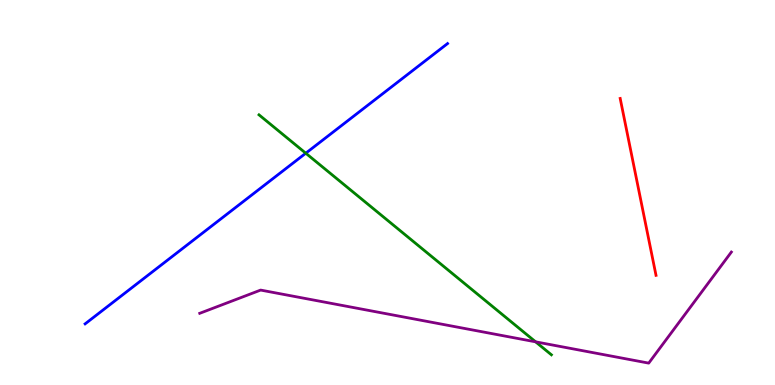[{'lines': ['blue', 'red'], 'intersections': []}, {'lines': ['green', 'red'], 'intersections': []}, {'lines': ['purple', 'red'], 'intersections': []}, {'lines': ['blue', 'green'], 'intersections': [{'x': 3.95, 'y': 6.02}]}, {'lines': ['blue', 'purple'], 'intersections': []}, {'lines': ['green', 'purple'], 'intersections': [{'x': 6.91, 'y': 1.12}]}]